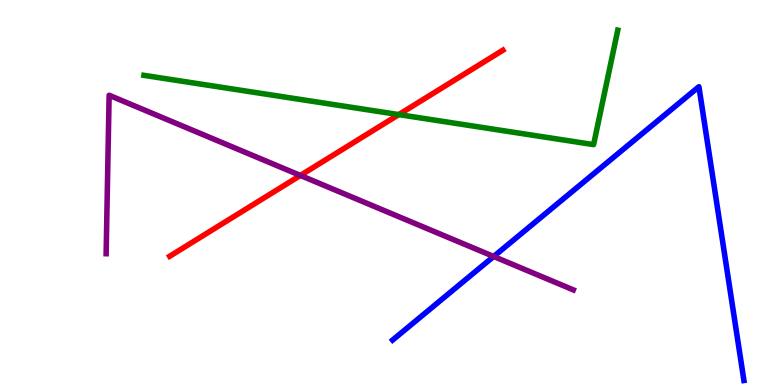[{'lines': ['blue', 'red'], 'intersections': []}, {'lines': ['green', 'red'], 'intersections': [{'x': 5.15, 'y': 7.02}]}, {'lines': ['purple', 'red'], 'intersections': [{'x': 3.88, 'y': 5.44}]}, {'lines': ['blue', 'green'], 'intersections': []}, {'lines': ['blue', 'purple'], 'intersections': [{'x': 6.37, 'y': 3.34}]}, {'lines': ['green', 'purple'], 'intersections': []}]